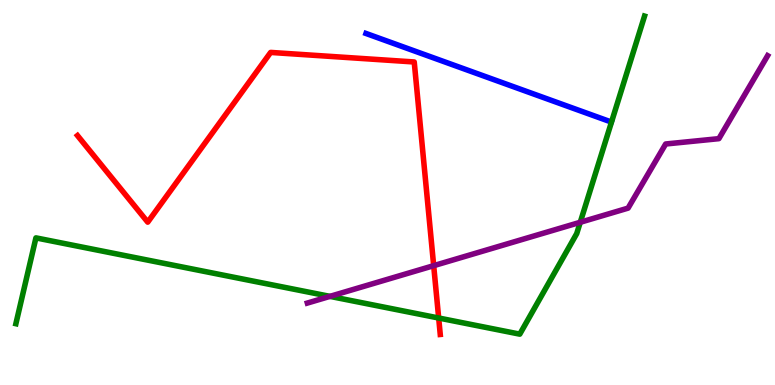[{'lines': ['blue', 'red'], 'intersections': []}, {'lines': ['green', 'red'], 'intersections': [{'x': 5.66, 'y': 1.74}]}, {'lines': ['purple', 'red'], 'intersections': [{'x': 5.6, 'y': 3.1}]}, {'lines': ['blue', 'green'], 'intersections': []}, {'lines': ['blue', 'purple'], 'intersections': []}, {'lines': ['green', 'purple'], 'intersections': [{'x': 4.26, 'y': 2.3}, {'x': 7.49, 'y': 4.23}]}]